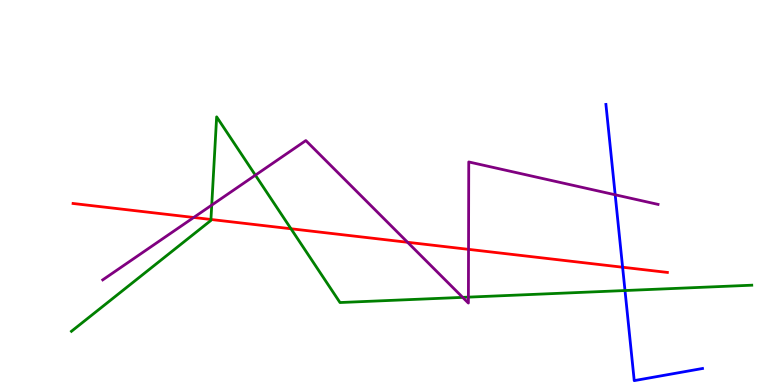[{'lines': ['blue', 'red'], 'intersections': [{'x': 8.03, 'y': 3.06}]}, {'lines': ['green', 'red'], 'intersections': [{'x': 2.72, 'y': 4.3}, {'x': 3.75, 'y': 4.06}]}, {'lines': ['purple', 'red'], 'intersections': [{'x': 2.5, 'y': 4.35}, {'x': 5.26, 'y': 3.71}, {'x': 6.05, 'y': 3.52}]}, {'lines': ['blue', 'green'], 'intersections': [{'x': 8.06, 'y': 2.45}]}, {'lines': ['blue', 'purple'], 'intersections': [{'x': 7.94, 'y': 4.94}]}, {'lines': ['green', 'purple'], 'intersections': [{'x': 2.73, 'y': 4.67}, {'x': 3.3, 'y': 5.45}, {'x': 5.97, 'y': 2.28}, {'x': 6.04, 'y': 2.28}]}]